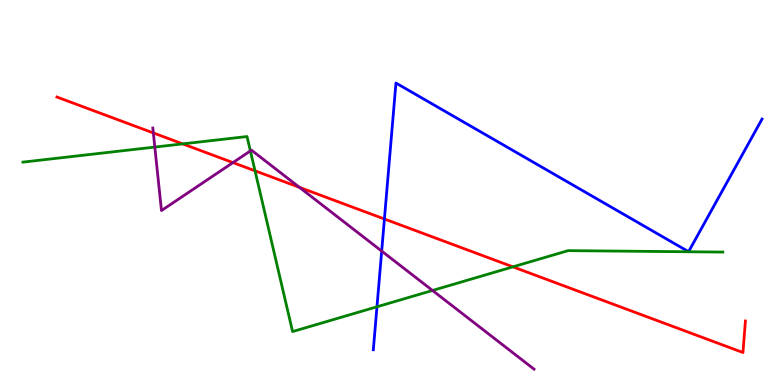[{'lines': ['blue', 'red'], 'intersections': [{'x': 4.96, 'y': 4.31}]}, {'lines': ['green', 'red'], 'intersections': [{'x': 2.36, 'y': 6.26}, {'x': 3.29, 'y': 5.56}, {'x': 6.62, 'y': 3.07}]}, {'lines': ['purple', 'red'], 'intersections': [{'x': 1.98, 'y': 6.55}, {'x': 3.01, 'y': 5.78}, {'x': 3.86, 'y': 5.13}]}, {'lines': ['blue', 'green'], 'intersections': [{'x': 4.86, 'y': 2.03}]}, {'lines': ['blue', 'purple'], 'intersections': [{'x': 4.93, 'y': 3.48}]}, {'lines': ['green', 'purple'], 'intersections': [{'x': 2.0, 'y': 6.18}, {'x': 3.23, 'y': 6.08}, {'x': 5.58, 'y': 2.46}]}]